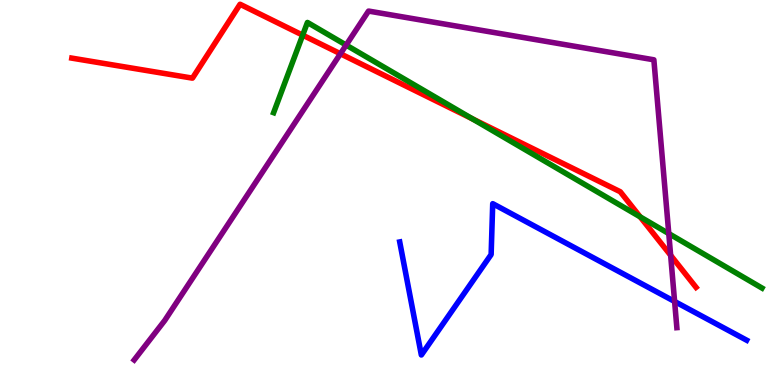[{'lines': ['blue', 'red'], 'intersections': []}, {'lines': ['green', 'red'], 'intersections': [{'x': 3.91, 'y': 9.09}, {'x': 6.09, 'y': 6.91}, {'x': 8.26, 'y': 4.37}]}, {'lines': ['purple', 'red'], 'intersections': [{'x': 4.39, 'y': 8.6}, {'x': 8.65, 'y': 3.37}]}, {'lines': ['blue', 'green'], 'intersections': []}, {'lines': ['blue', 'purple'], 'intersections': [{'x': 8.7, 'y': 2.17}]}, {'lines': ['green', 'purple'], 'intersections': [{'x': 4.47, 'y': 8.83}, {'x': 8.63, 'y': 3.93}]}]